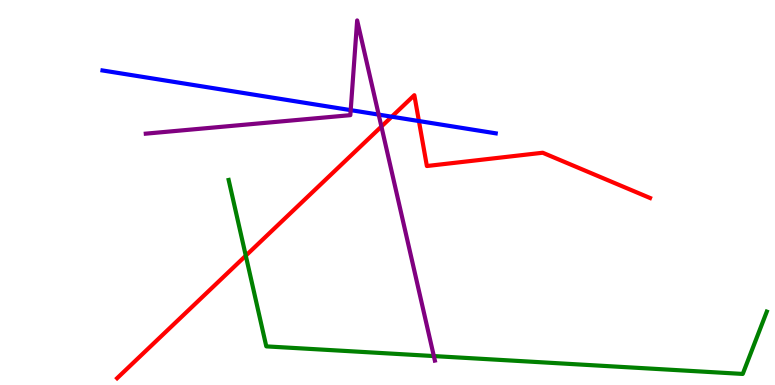[{'lines': ['blue', 'red'], 'intersections': [{'x': 5.05, 'y': 6.97}, {'x': 5.41, 'y': 6.86}]}, {'lines': ['green', 'red'], 'intersections': [{'x': 3.17, 'y': 3.36}]}, {'lines': ['purple', 'red'], 'intersections': [{'x': 4.92, 'y': 6.71}]}, {'lines': ['blue', 'green'], 'intersections': []}, {'lines': ['blue', 'purple'], 'intersections': [{'x': 4.53, 'y': 7.14}, {'x': 4.89, 'y': 7.02}]}, {'lines': ['green', 'purple'], 'intersections': [{'x': 5.6, 'y': 0.751}]}]